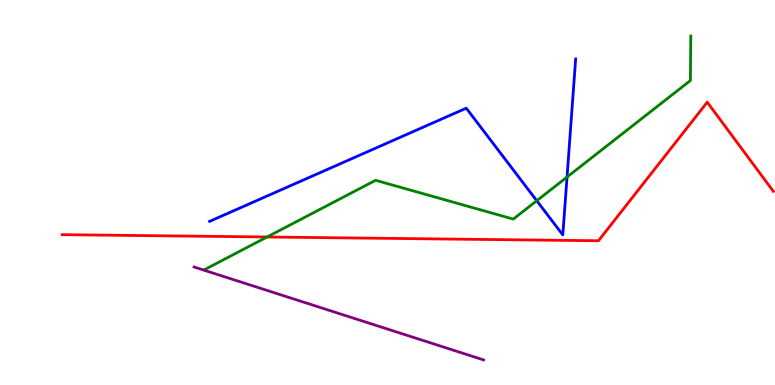[{'lines': ['blue', 'red'], 'intersections': []}, {'lines': ['green', 'red'], 'intersections': [{'x': 3.45, 'y': 3.84}]}, {'lines': ['purple', 'red'], 'intersections': []}, {'lines': ['blue', 'green'], 'intersections': [{'x': 6.93, 'y': 4.79}, {'x': 7.32, 'y': 5.4}]}, {'lines': ['blue', 'purple'], 'intersections': []}, {'lines': ['green', 'purple'], 'intersections': []}]